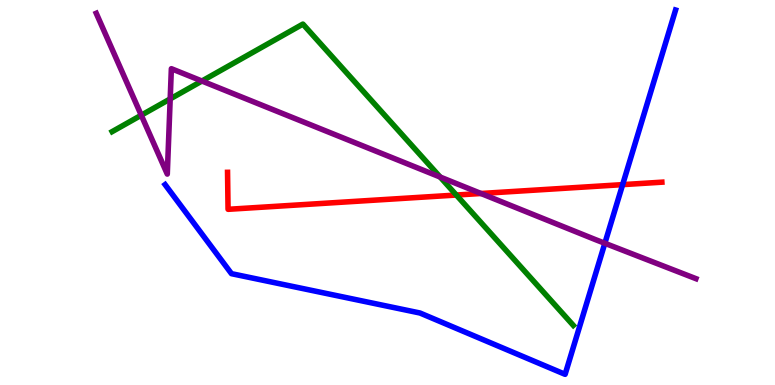[{'lines': ['blue', 'red'], 'intersections': [{'x': 8.03, 'y': 5.2}]}, {'lines': ['green', 'red'], 'intersections': [{'x': 5.89, 'y': 4.93}]}, {'lines': ['purple', 'red'], 'intersections': [{'x': 6.21, 'y': 4.97}]}, {'lines': ['blue', 'green'], 'intersections': []}, {'lines': ['blue', 'purple'], 'intersections': [{'x': 7.8, 'y': 3.68}]}, {'lines': ['green', 'purple'], 'intersections': [{'x': 1.82, 'y': 7.01}, {'x': 2.2, 'y': 7.43}, {'x': 2.61, 'y': 7.9}, {'x': 5.68, 'y': 5.4}]}]